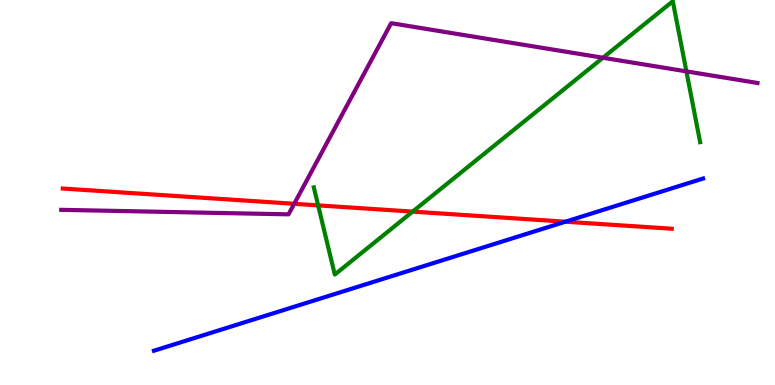[{'lines': ['blue', 'red'], 'intersections': [{'x': 7.3, 'y': 4.24}]}, {'lines': ['green', 'red'], 'intersections': [{'x': 4.11, 'y': 4.67}, {'x': 5.32, 'y': 4.5}]}, {'lines': ['purple', 'red'], 'intersections': [{'x': 3.8, 'y': 4.71}]}, {'lines': ['blue', 'green'], 'intersections': []}, {'lines': ['blue', 'purple'], 'intersections': []}, {'lines': ['green', 'purple'], 'intersections': [{'x': 7.78, 'y': 8.5}, {'x': 8.86, 'y': 8.15}]}]